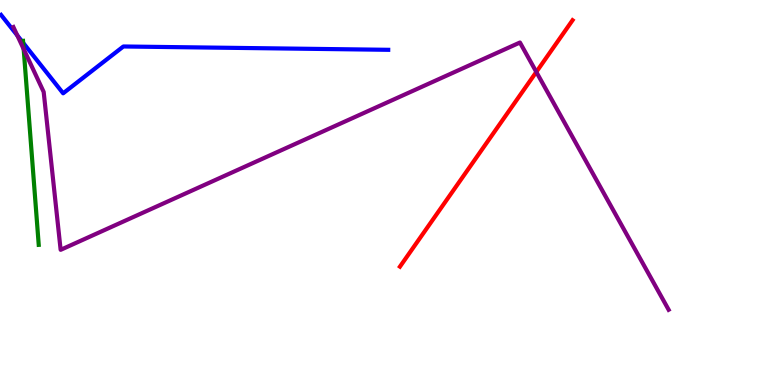[{'lines': ['blue', 'red'], 'intersections': []}, {'lines': ['green', 'red'], 'intersections': []}, {'lines': ['purple', 'red'], 'intersections': [{'x': 6.92, 'y': 8.13}]}, {'lines': ['blue', 'green'], 'intersections': [{'x': 0.299, 'y': 8.89}]}, {'lines': ['blue', 'purple'], 'intersections': [{'x': 0.223, 'y': 9.08}]}, {'lines': ['green', 'purple'], 'intersections': [{'x': 0.305, 'y': 8.73}]}]